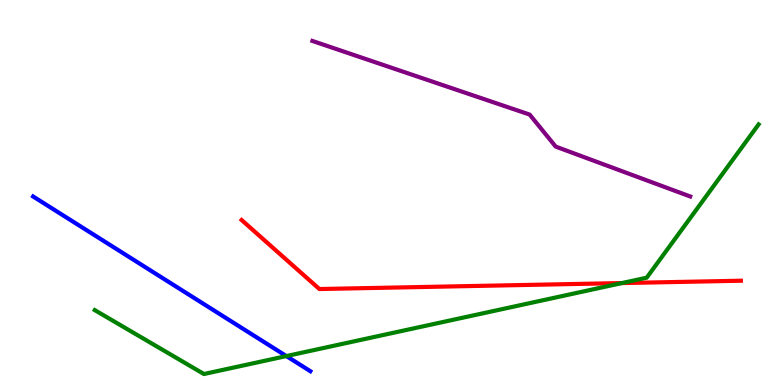[{'lines': ['blue', 'red'], 'intersections': []}, {'lines': ['green', 'red'], 'intersections': [{'x': 8.03, 'y': 2.65}]}, {'lines': ['purple', 'red'], 'intersections': []}, {'lines': ['blue', 'green'], 'intersections': [{'x': 3.7, 'y': 0.751}]}, {'lines': ['blue', 'purple'], 'intersections': []}, {'lines': ['green', 'purple'], 'intersections': []}]